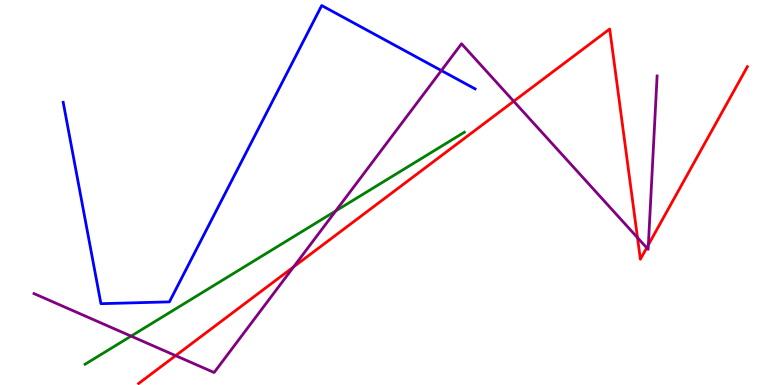[{'lines': ['blue', 'red'], 'intersections': []}, {'lines': ['green', 'red'], 'intersections': []}, {'lines': ['purple', 'red'], 'intersections': [{'x': 2.27, 'y': 0.762}, {'x': 3.79, 'y': 3.07}, {'x': 6.63, 'y': 7.37}, {'x': 8.23, 'y': 3.83}, {'x': 8.34, 'y': 3.56}, {'x': 8.37, 'y': 3.64}]}, {'lines': ['blue', 'green'], 'intersections': []}, {'lines': ['blue', 'purple'], 'intersections': [{'x': 5.7, 'y': 8.17}]}, {'lines': ['green', 'purple'], 'intersections': [{'x': 1.69, 'y': 1.27}, {'x': 4.33, 'y': 4.52}]}]